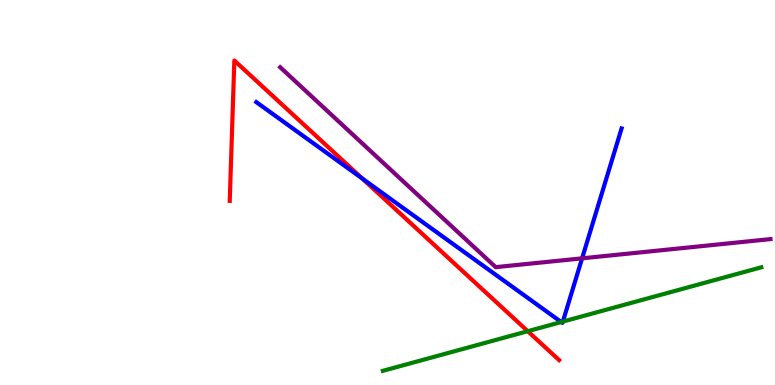[{'lines': ['blue', 'red'], 'intersections': [{'x': 4.67, 'y': 5.36}]}, {'lines': ['green', 'red'], 'intersections': [{'x': 6.81, 'y': 1.4}]}, {'lines': ['purple', 'red'], 'intersections': []}, {'lines': ['blue', 'green'], 'intersections': [{'x': 7.24, 'y': 1.64}, {'x': 7.26, 'y': 1.65}]}, {'lines': ['blue', 'purple'], 'intersections': [{'x': 7.51, 'y': 3.29}]}, {'lines': ['green', 'purple'], 'intersections': []}]